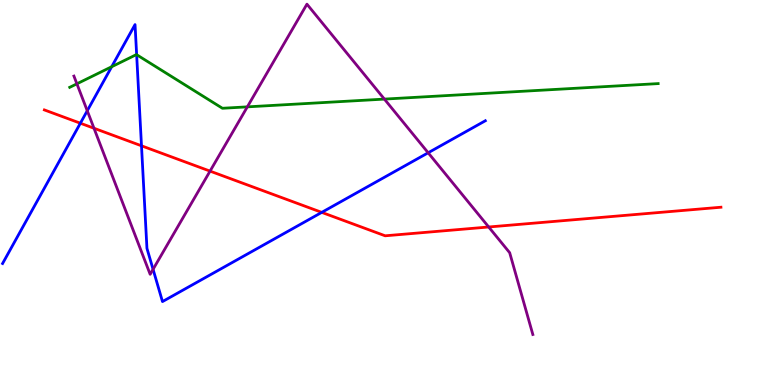[{'lines': ['blue', 'red'], 'intersections': [{'x': 1.04, 'y': 6.8}, {'x': 1.83, 'y': 6.21}, {'x': 4.15, 'y': 4.48}]}, {'lines': ['green', 'red'], 'intersections': []}, {'lines': ['purple', 'red'], 'intersections': [{'x': 1.21, 'y': 6.67}, {'x': 2.71, 'y': 5.56}, {'x': 6.31, 'y': 4.1}]}, {'lines': ['blue', 'green'], 'intersections': [{'x': 1.44, 'y': 8.27}, {'x': 1.76, 'y': 8.58}]}, {'lines': ['blue', 'purple'], 'intersections': [{'x': 1.13, 'y': 7.12}, {'x': 1.98, 'y': 3.0}, {'x': 5.52, 'y': 6.03}]}, {'lines': ['green', 'purple'], 'intersections': [{'x': 0.992, 'y': 7.82}, {'x': 3.19, 'y': 7.22}, {'x': 4.96, 'y': 7.43}]}]